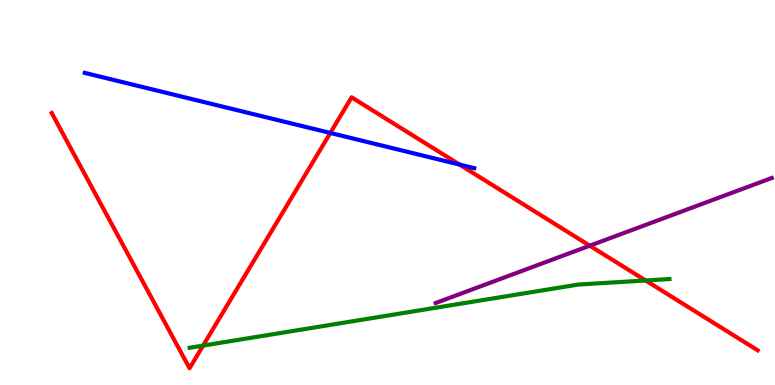[{'lines': ['blue', 'red'], 'intersections': [{'x': 4.26, 'y': 6.55}, {'x': 5.93, 'y': 5.73}]}, {'lines': ['green', 'red'], 'intersections': [{'x': 2.62, 'y': 1.02}, {'x': 8.33, 'y': 2.71}]}, {'lines': ['purple', 'red'], 'intersections': [{'x': 7.61, 'y': 3.62}]}, {'lines': ['blue', 'green'], 'intersections': []}, {'lines': ['blue', 'purple'], 'intersections': []}, {'lines': ['green', 'purple'], 'intersections': []}]